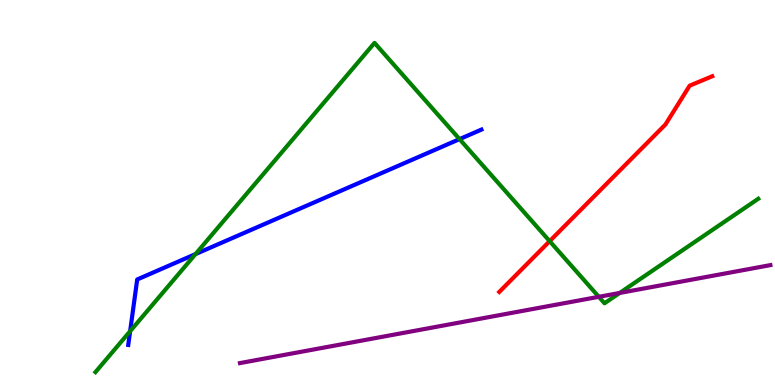[{'lines': ['blue', 'red'], 'intersections': []}, {'lines': ['green', 'red'], 'intersections': [{'x': 7.09, 'y': 3.74}]}, {'lines': ['purple', 'red'], 'intersections': []}, {'lines': ['blue', 'green'], 'intersections': [{'x': 1.68, 'y': 1.4}, {'x': 2.52, 'y': 3.4}, {'x': 5.93, 'y': 6.39}]}, {'lines': ['blue', 'purple'], 'intersections': []}, {'lines': ['green', 'purple'], 'intersections': [{'x': 7.73, 'y': 2.29}, {'x': 8.0, 'y': 2.39}]}]